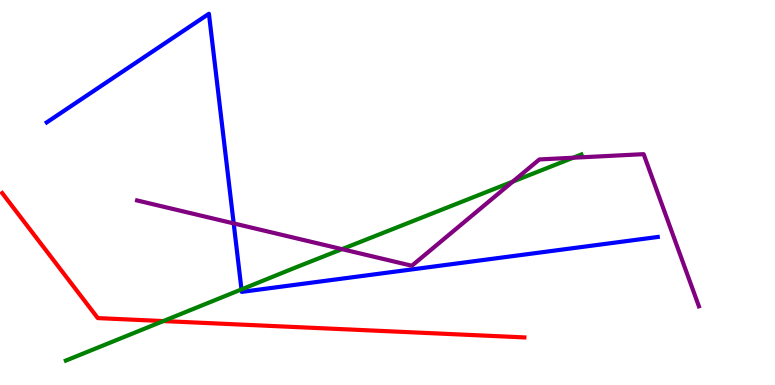[{'lines': ['blue', 'red'], 'intersections': []}, {'lines': ['green', 'red'], 'intersections': [{'x': 2.11, 'y': 1.66}]}, {'lines': ['purple', 'red'], 'intersections': []}, {'lines': ['blue', 'green'], 'intersections': [{'x': 3.12, 'y': 2.48}]}, {'lines': ['blue', 'purple'], 'intersections': [{'x': 3.02, 'y': 4.2}]}, {'lines': ['green', 'purple'], 'intersections': [{'x': 4.41, 'y': 3.53}, {'x': 6.62, 'y': 5.28}, {'x': 7.4, 'y': 5.9}]}]